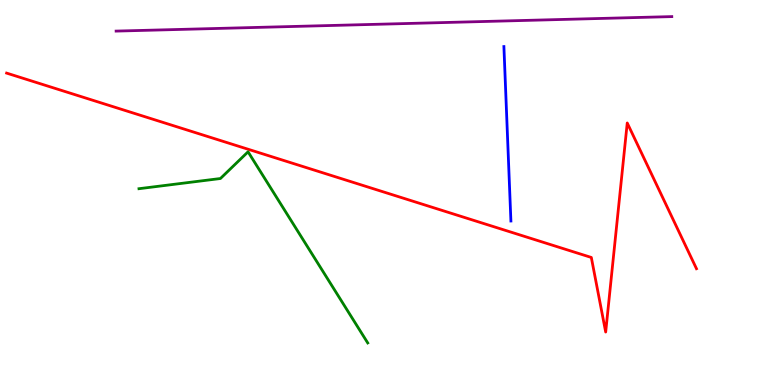[{'lines': ['blue', 'red'], 'intersections': []}, {'lines': ['green', 'red'], 'intersections': []}, {'lines': ['purple', 'red'], 'intersections': []}, {'lines': ['blue', 'green'], 'intersections': []}, {'lines': ['blue', 'purple'], 'intersections': []}, {'lines': ['green', 'purple'], 'intersections': []}]